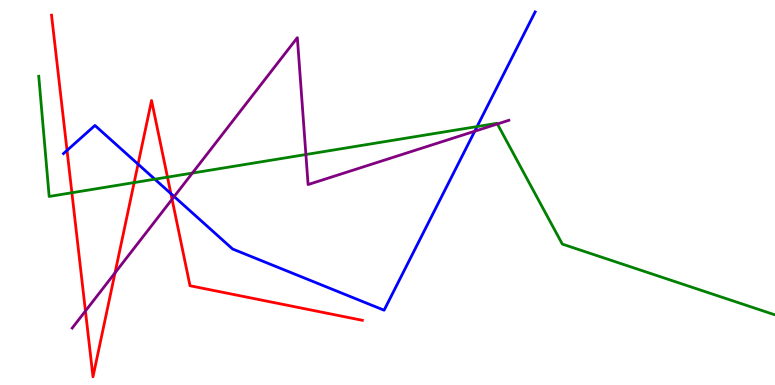[{'lines': ['blue', 'red'], 'intersections': [{'x': 0.865, 'y': 6.09}, {'x': 1.78, 'y': 5.74}, {'x': 2.21, 'y': 4.97}]}, {'lines': ['green', 'red'], 'intersections': [{'x': 0.928, 'y': 4.99}, {'x': 1.73, 'y': 5.26}, {'x': 2.16, 'y': 5.4}]}, {'lines': ['purple', 'red'], 'intersections': [{'x': 1.1, 'y': 1.92}, {'x': 1.48, 'y': 2.91}, {'x': 2.22, 'y': 4.82}]}, {'lines': ['blue', 'green'], 'intersections': [{'x': 2.0, 'y': 5.35}, {'x': 6.16, 'y': 6.71}]}, {'lines': ['blue', 'purple'], 'intersections': [{'x': 2.25, 'y': 4.89}, {'x': 6.13, 'y': 6.59}]}, {'lines': ['green', 'purple'], 'intersections': [{'x': 2.48, 'y': 5.5}, {'x': 3.95, 'y': 5.99}, {'x': 6.42, 'y': 6.78}]}]